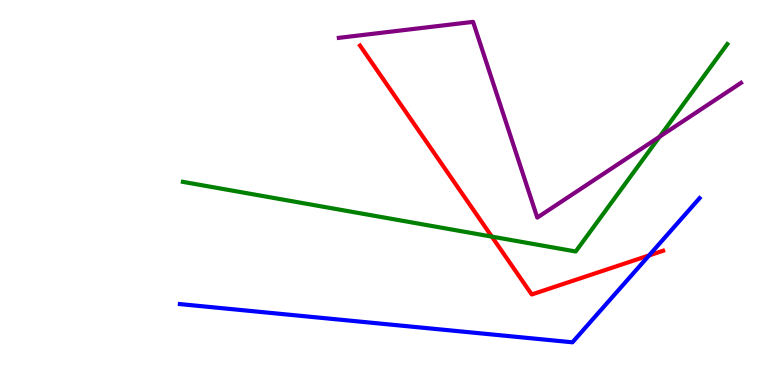[{'lines': ['blue', 'red'], 'intersections': [{'x': 8.38, 'y': 3.37}]}, {'lines': ['green', 'red'], 'intersections': [{'x': 6.35, 'y': 3.85}]}, {'lines': ['purple', 'red'], 'intersections': []}, {'lines': ['blue', 'green'], 'intersections': []}, {'lines': ['blue', 'purple'], 'intersections': []}, {'lines': ['green', 'purple'], 'intersections': [{'x': 8.51, 'y': 6.45}]}]